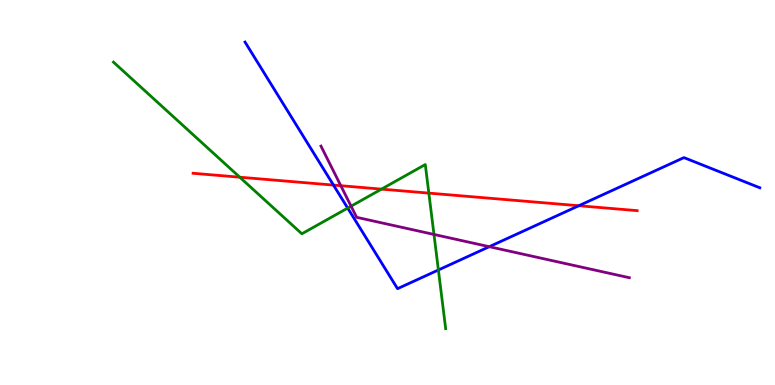[{'lines': ['blue', 'red'], 'intersections': [{'x': 4.3, 'y': 5.19}, {'x': 7.47, 'y': 4.66}]}, {'lines': ['green', 'red'], 'intersections': [{'x': 3.09, 'y': 5.4}, {'x': 4.92, 'y': 5.09}, {'x': 5.53, 'y': 4.98}]}, {'lines': ['purple', 'red'], 'intersections': [{'x': 4.4, 'y': 5.18}]}, {'lines': ['blue', 'green'], 'intersections': [{'x': 4.49, 'y': 4.6}, {'x': 5.66, 'y': 2.99}]}, {'lines': ['blue', 'purple'], 'intersections': [{'x': 6.31, 'y': 3.59}]}, {'lines': ['green', 'purple'], 'intersections': [{'x': 4.53, 'y': 4.64}, {'x': 5.6, 'y': 3.91}]}]